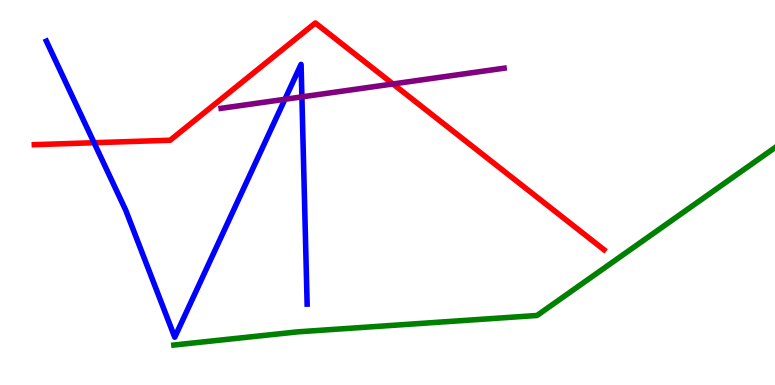[{'lines': ['blue', 'red'], 'intersections': [{'x': 1.21, 'y': 6.29}]}, {'lines': ['green', 'red'], 'intersections': []}, {'lines': ['purple', 'red'], 'intersections': [{'x': 5.07, 'y': 7.82}]}, {'lines': ['blue', 'green'], 'intersections': []}, {'lines': ['blue', 'purple'], 'intersections': [{'x': 3.68, 'y': 7.42}, {'x': 3.9, 'y': 7.48}]}, {'lines': ['green', 'purple'], 'intersections': []}]